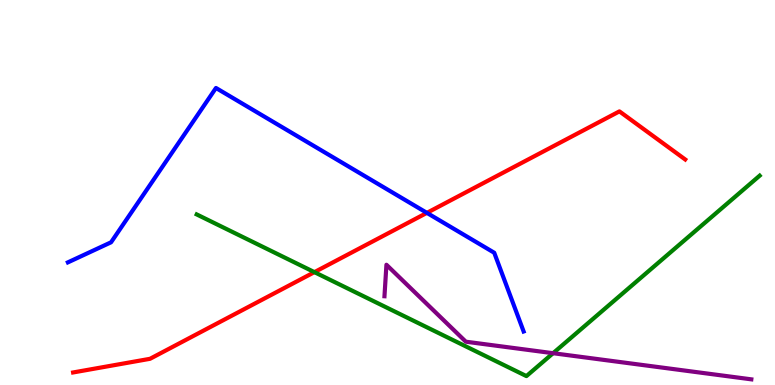[{'lines': ['blue', 'red'], 'intersections': [{'x': 5.51, 'y': 4.47}]}, {'lines': ['green', 'red'], 'intersections': [{'x': 4.06, 'y': 2.93}]}, {'lines': ['purple', 'red'], 'intersections': []}, {'lines': ['blue', 'green'], 'intersections': []}, {'lines': ['blue', 'purple'], 'intersections': []}, {'lines': ['green', 'purple'], 'intersections': [{'x': 7.14, 'y': 0.826}]}]